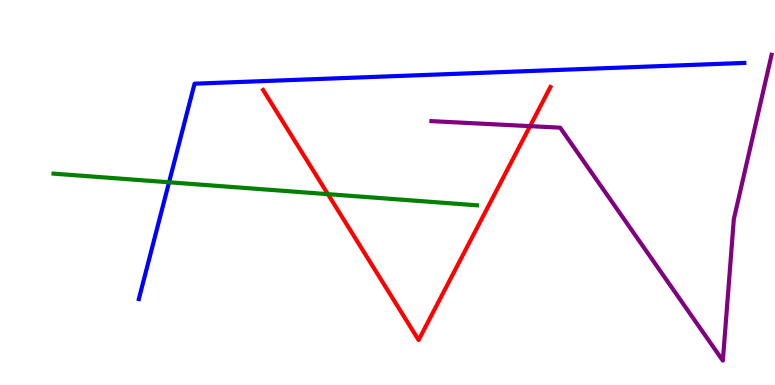[{'lines': ['blue', 'red'], 'intersections': []}, {'lines': ['green', 'red'], 'intersections': [{'x': 4.23, 'y': 4.96}]}, {'lines': ['purple', 'red'], 'intersections': [{'x': 6.84, 'y': 6.72}]}, {'lines': ['blue', 'green'], 'intersections': [{'x': 2.18, 'y': 5.27}]}, {'lines': ['blue', 'purple'], 'intersections': []}, {'lines': ['green', 'purple'], 'intersections': []}]